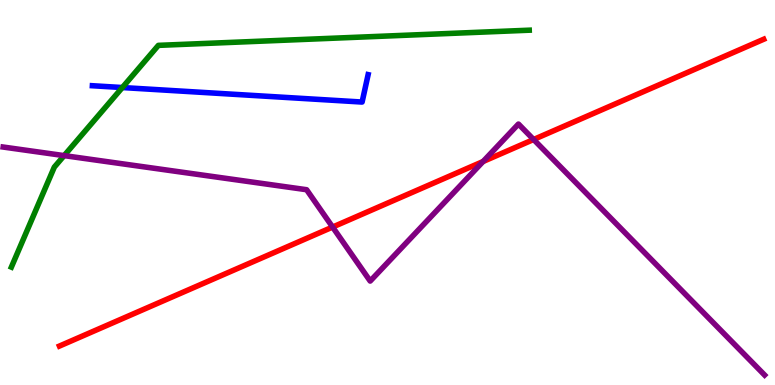[{'lines': ['blue', 'red'], 'intersections': []}, {'lines': ['green', 'red'], 'intersections': []}, {'lines': ['purple', 'red'], 'intersections': [{'x': 4.29, 'y': 4.1}, {'x': 6.23, 'y': 5.8}, {'x': 6.89, 'y': 6.38}]}, {'lines': ['blue', 'green'], 'intersections': [{'x': 1.58, 'y': 7.73}]}, {'lines': ['blue', 'purple'], 'intersections': []}, {'lines': ['green', 'purple'], 'intersections': [{'x': 0.828, 'y': 5.96}]}]